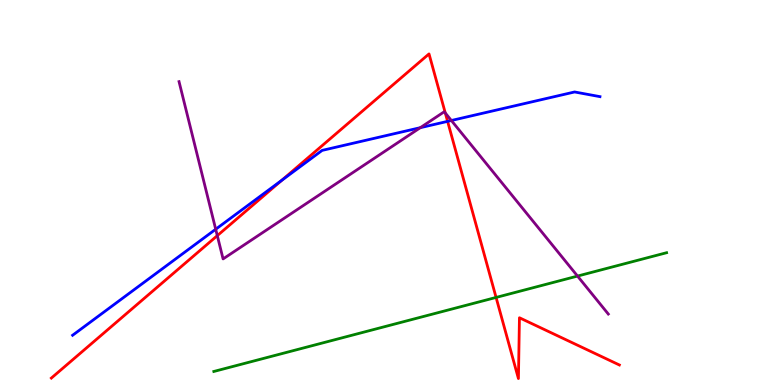[{'lines': ['blue', 'red'], 'intersections': [{'x': 3.64, 'y': 5.32}, {'x': 5.78, 'y': 6.85}]}, {'lines': ['green', 'red'], 'intersections': [{'x': 6.4, 'y': 2.27}]}, {'lines': ['purple', 'red'], 'intersections': [{'x': 2.8, 'y': 3.88}, {'x': 5.75, 'y': 7.06}]}, {'lines': ['blue', 'green'], 'intersections': []}, {'lines': ['blue', 'purple'], 'intersections': [{'x': 2.78, 'y': 4.05}, {'x': 5.42, 'y': 6.68}, {'x': 5.82, 'y': 6.87}]}, {'lines': ['green', 'purple'], 'intersections': [{'x': 7.45, 'y': 2.83}]}]